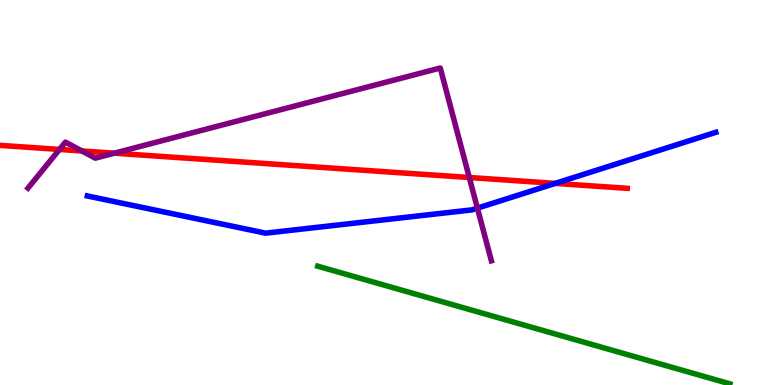[{'lines': ['blue', 'red'], 'intersections': [{'x': 7.16, 'y': 5.24}]}, {'lines': ['green', 'red'], 'intersections': []}, {'lines': ['purple', 'red'], 'intersections': [{'x': 0.768, 'y': 6.12}, {'x': 1.06, 'y': 6.08}, {'x': 1.47, 'y': 6.02}, {'x': 6.06, 'y': 5.39}]}, {'lines': ['blue', 'green'], 'intersections': []}, {'lines': ['blue', 'purple'], 'intersections': [{'x': 6.16, 'y': 4.59}]}, {'lines': ['green', 'purple'], 'intersections': []}]